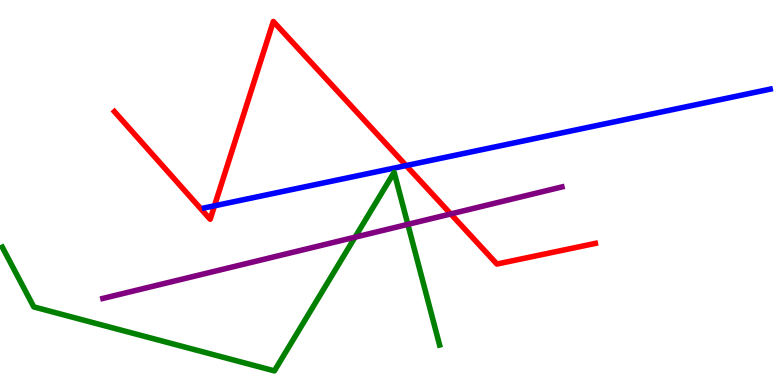[{'lines': ['blue', 'red'], 'intersections': [{'x': 2.77, 'y': 4.65}, {'x': 5.24, 'y': 5.7}]}, {'lines': ['green', 'red'], 'intersections': []}, {'lines': ['purple', 'red'], 'intersections': [{'x': 5.82, 'y': 4.44}]}, {'lines': ['blue', 'green'], 'intersections': []}, {'lines': ['blue', 'purple'], 'intersections': []}, {'lines': ['green', 'purple'], 'intersections': [{'x': 4.58, 'y': 3.84}, {'x': 5.26, 'y': 4.17}]}]